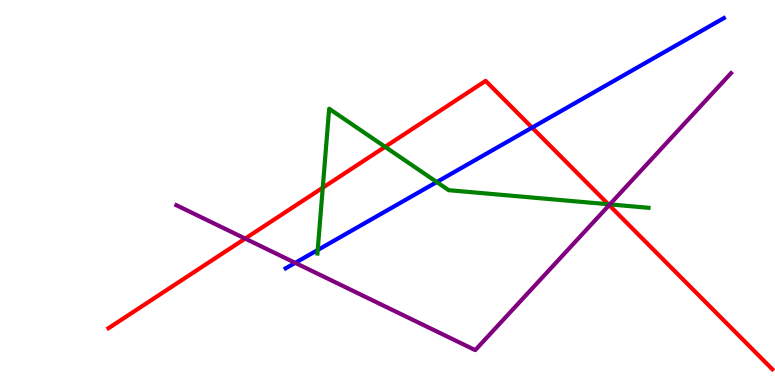[{'lines': ['blue', 'red'], 'intersections': [{'x': 6.87, 'y': 6.69}]}, {'lines': ['green', 'red'], 'intersections': [{'x': 4.16, 'y': 5.12}, {'x': 4.97, 'y': 6.19}, {'x': 7.85, 'y': 4.69}]}, {'lines': ['purple', 'red'], 'intersections': [{'x': 3.16, 'y': 3.8}, {'x': 7.86, 'y': 4.67}]}, {'lines': ['blue', 'green'], 'intersections': [{'x': 4.1, 'y': 3.51}, {'x': 5.64, 'y': 5.27}]}, {'lines': ['blue', 'purple'], 'intersections': [{'x': 3.81, 'y': 3.17}]}, {'lines': ['green', 'purple'], 'intersections': [{'x': 7.87, 'y': 4.69}]}]